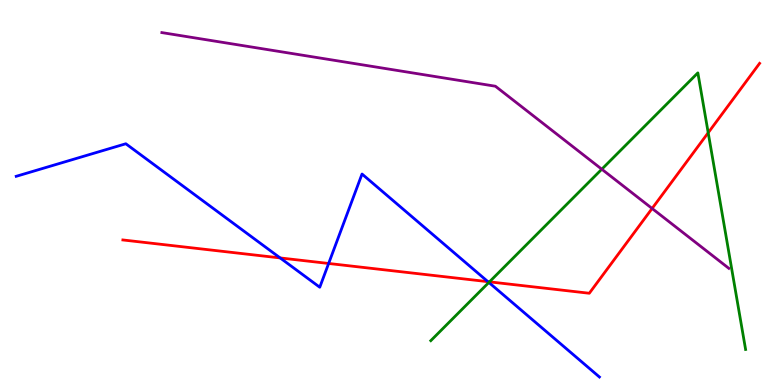[{'lines': ['blue', 'red'], 'intersections': [{'x': 3.61, 'y': 3.3}, {'x': 4.24, 'y': 3.16}, {'x': 6.3, 'y': 2.68}]}, {'lines': ['green', 'red'], 'intersections': [{'x': 6.32, 'y': 2.68}, {'x': 9.14, 'y': 6.55}]}, {'lines': ['purple', 'red'], 'intersections': [{'x': 8.41, 'y': 4.59}]}, {'lines': ['blue', 'green'], 'intersections': [{'x': 6.31, 'y': 2.66}]}, {'lines': ['blue', 'purple'], 'intersections': []}, {'lines': ['green', 'purple'], 'intersections': [{'x': 7.76, 'y': 5.6}]}]